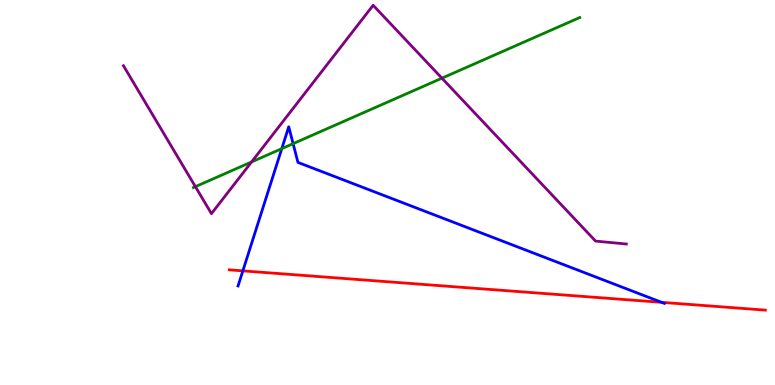[{'lines': ['blue', 'red'], 'intersections': [{'x': 3.13, 'y': 2.96}, {'x': 8.54, 'y': 2.15}]}, {'lines': ['green', 'red'], 'intersections': []}, {'lines': ['purple', 'red'], 'intersections': []}, {'lines': ['blue', 'green'], 'intersections': [{'x': 3.64, 'y': 6.14}, {'x': 3.78, 'y': 6.27}]}, {'lines': ['blue', 'purple'], 'intersections': []}, {'lines': ['green', 'purple'], 'intersections': [{'x': 2.52, 'y': 5.15}, {'x': 3.25, 'y': 5.79}, {'x': 5.7, 'y': 7.97}]}]